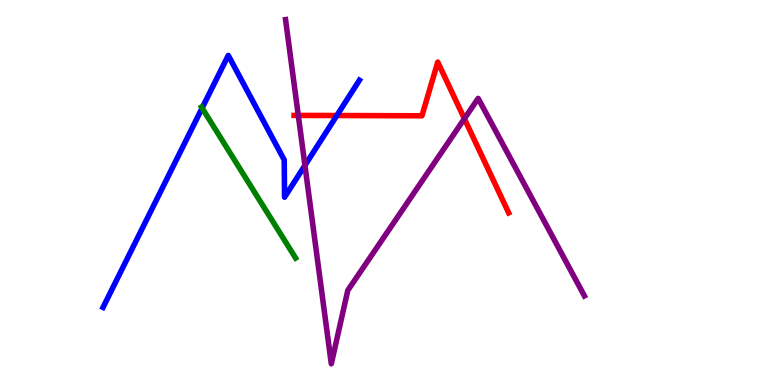[{'lines': ['blue', 'red'], 'intersections': [{'x': 4.35, 'y': 7.0}]}, {'lines': ['green', 'red'], 'intersections': []}, {'lines': ['purple', 'red'], 'intersections': [{'x': 3.85, 'y': 7.0}, {'x': 5.99, 'y': 6.92}]}, {'lines': ['blue', 'green'], 'intersections': [{'x': 2.61, 'y': 7.19}]}, {'lines': ['blue', 'purple'], 'intersections': [{'x': 3.93, 'y': 5.7}]}, {'lines': ['green', 'purple'], 'intersections': []}]